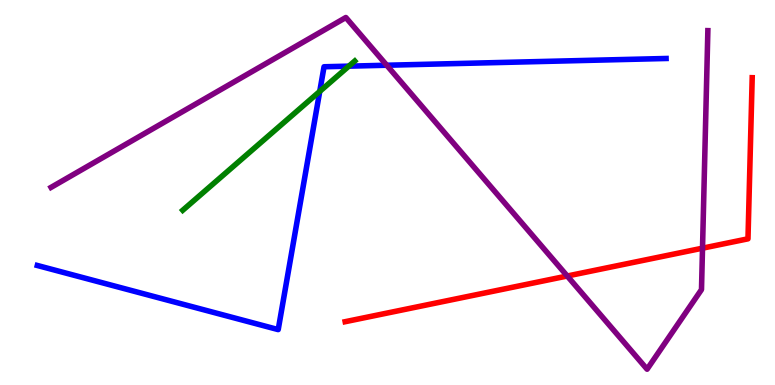[{'lines': ['blue', 'red'], 'intersections': []}, {'lines': ['green', 'red'], 'intersections': []}, {'lines': ['purple', 'red'], 'intersections': [{'x': 7.32, 'y': 2.83}, {'x': 9.06, 'y': 3.55}]}, {'lines': ['blue', 'green'], 'intersections': [{'x': 4.13, 'y': 7.63}, {'x': 4.5, 'y': 8.28}]}, {'lines': ['blue', 'purple'], 'intersections': [{'x': 4.99, 'y': 8.31}]}, {'lines': ['green', 'purple'], 'intersections': []}]